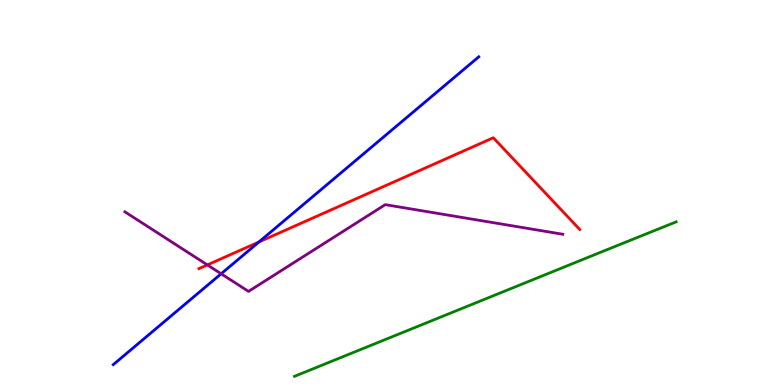[{'lines': ['blue', 'red'], 'intersections': [{'x': 3.34, 'y': 3.71}]}, {'lines': ['green', 'red'], 'intersections': []}, {'lines': ['purple', 'red'], 'intersections': [{'x': 2.68, 'y': 3.12}]}, {'lines': ['blue', 'green'], 'intersections': []}, {'lines': ['blue', 'purple'], 'intersections': [{'x': 2.85, 'y': 2.89}]}, {'lines': ['green', 'purple'], 'intersections': []}]